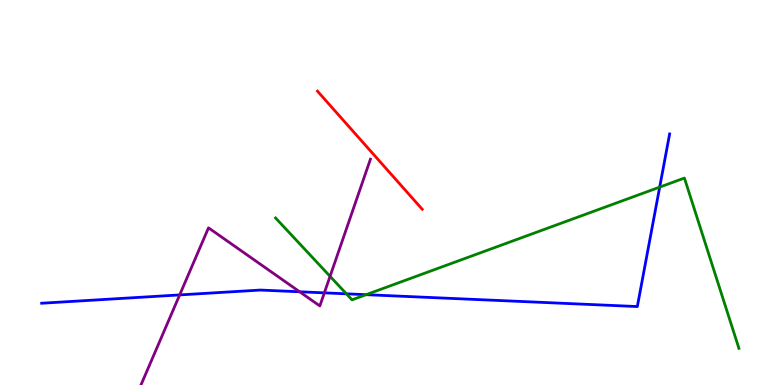[{'lines': ['blue', 'red'], 'intersections': []}, {'lines': ['green', 'red'], 'intersections': []}, {'lines': ['purple', 'red'], 'intersections': []}, {'lines': ['blue', 'green'], 'intersections': [{'x': 4.47, 'y': 2.37}, {'x': 4.72, 'y': 2.35}, {'x': 8.51, 'y': 5.14}]}, {'lines': ['blue', 'purple'], 'intersections': [{'x': 2.32, 'y': 2.34}, {'x': 3.87, 'y': 2.42}, {'x': 4.19, 'y': 2.39}]}, {'lines': ['green', 'purple'], 'intersections': [{'x': 4.26, 'y': 2.82}]}]